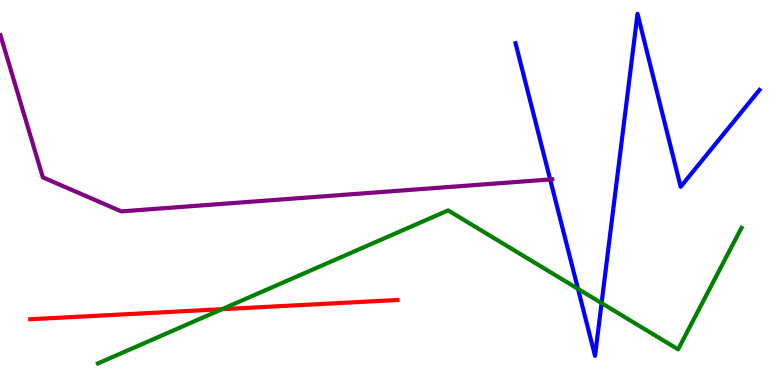[{'lines': ['blue', 'red'], 'intersections': []}, {'lines': ['green', 'red'], 'intersections': [{'x': 2.86, 'y': 1.97}]}, {'lines': ['purple', 'red'], 'intersections': []}, {'lines': ['blue', 'green'], 'intersections': [{'x': 7.46, 'y': 2.5}, {'x': 7.76, 'y': 2.13}]}, {'lines': ['blue', 'purple'], 'intersections': [{'x': 7.1, 'y': 5.34}]}, {'lines': ['green', 'purple'], 'intersections': []}]